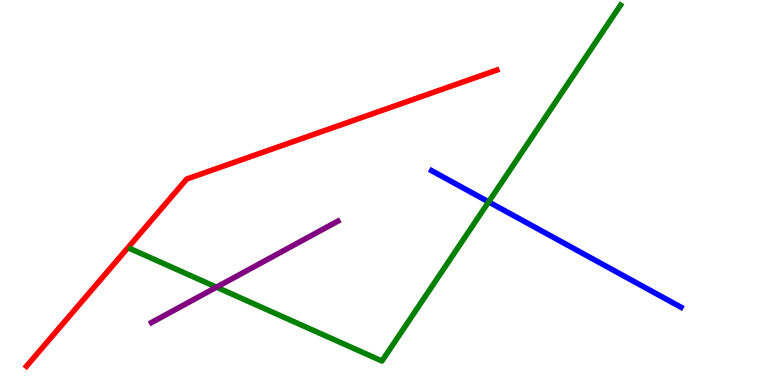[{'lines': ['blue', 'red'], 'intersections': []}, {'lines': ['green', 'red'], 'intersections': []}, {'lines': ['purple', 'red'], 'intersections': []}, {'lines': ['blue', 'green'], 'intersections': [{'x': 6.3, 'y': 4.76}]}, {'lines': ['blue', 'purple'], 'intersections': []}, {'lines': ['green', 'purple'], 'intersections': [{'x': 2.79, 'y': 2.54}]}]